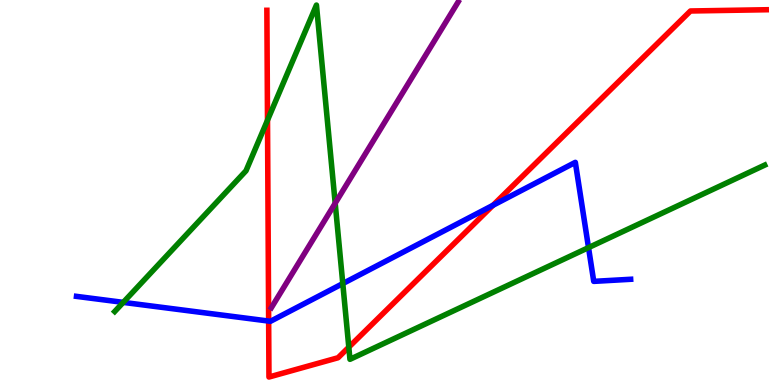[{'lines': ['blue', 'red'], 'intersections': [{'x': 3.47, 'y': 1.66}, {'x': 6.36, 'y': 4.67}]}, {'lines': ['green', 'red'], 'intersections': [{'x': 3.45, 'y': 6.88}, {'x': 4.5, 'y': 0.983}]}, {'lines': ['purple', 'red'], 'intersections': []}, {'lines': ['blue', 'green'], 'intersections': [{'x': 1.59, 'y': 2.15}, {'x': 4.42, 'y': 2.63}, {'x': 7.59, 'y': 3.57}]}, {'lines': ['blue', 'purple'], 'intersections': []}, {'lines': ['green', 'purple'], 'intersections': [{'x': 4.33, 'y': 4.72}]}]